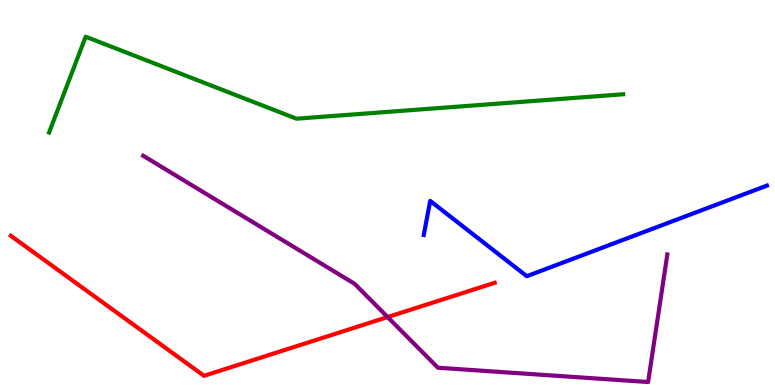[{'lines': ['blue', 'red'], 'intersections': []}, {'lines': ['green', 'red'], 'intersections': []}, {'lines': ['purple', 'red'], 'intersections': [{'x': 5.0, 'y': 1.76}]}, {'lines': ['blue', 'green'], 'intersections': []}, {'lines': ['blue', 'purple'], 'intersections': []}, {'lines': ['green', 'purple'], 'intersections': []}]